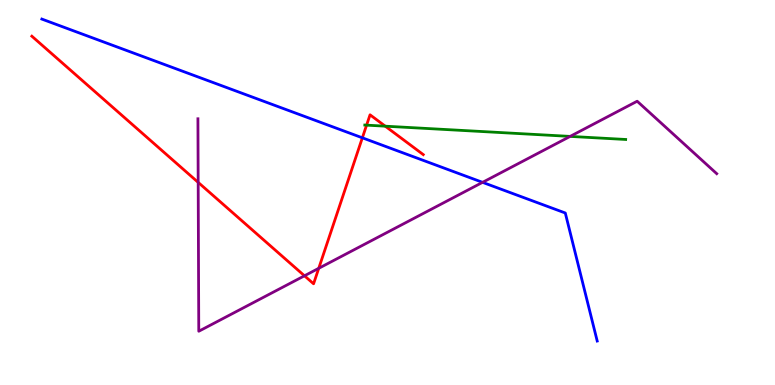[{'lines': ['blue', 'red'], 'intersections': [{'x': 4.68, 'y': 6.42}]}, {'lines': ['green', 'red'], 'intersections': [{'x': 4.73, 'y': 6.75}, {'x': 4.97, 'y': 6.72}]}, {'lines': ['purple', 'red'], 'intersections': [{'x': 2.56, 'y': 5.26}, {'x': 3.93, 'y': 2.84}, {'x': 4.11, 'y': 3.03}]}, {'lines': ['blue', 'green'], 'intersections': []}, {'lines': ['blue', 'purple'], 'intersections': [{'x': 6.23, 'y': 5.26}]}, {'lines': ['green', 'purple'], 'intersections': [{'x': 7.36, 'y': 6.46}]}]